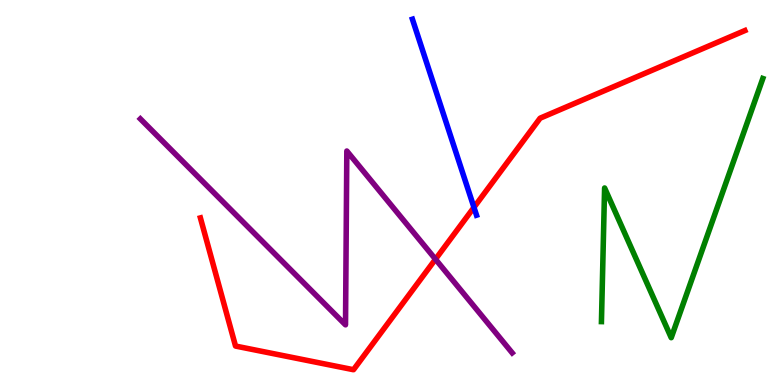[{'lines': ['blue', 'red'], 'intersections': [{'x': 6.12, 'y': 4.61}]}, {'lines': ['green', 'red'], 'intersections': []}, {'lines': ['purple', 'red'], 'intersections': [{'x': 5.62, 'y': 3.27}]}, {'lines': ['blue', 'green'], 'intersections': []}, {'lines': ['blue', 'purple'], 'intersections': []}, {'lines': ['green', 'purple'], 'intersections': []}]